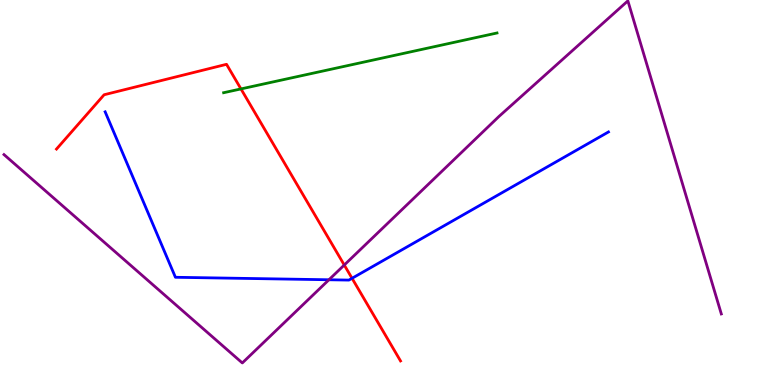[{'lines': ['blue', 'red'], 'intersections': [{'x': 4.54, 'y': 2.77}]}, {'lines': ['green', 'red'], 'intersections': [{'x': 3.11, 'y': 7.69}]}, {'lines': ['purple', 'red'], 'intersections': [{'x': 4.44, 'y': 3.12}]}, {'lines': ['blue', 'green'], 'intersections': []}, {'lines': ['blue', 'purple'], 'intersections': [{'x': 4.24, 'y': 2.73}]}, {'lines': ['green', 'purple'], 'intersections': []}]